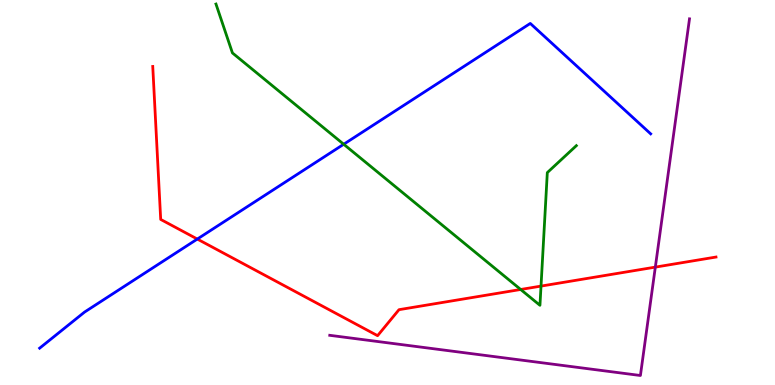[{'lines': ['blue', 'red'], 'intersections': [{'x': 2.55, 'y': 3.79}]}, {'lines': ['green', 'red'], 'intersections': [{'x': 6.72, 'y': 2.48}, {'x': 6.98, 'y': 2.57}]}, {'lines': ['purple', 'red'], 'intersections': [{'x': 8.46, 'y': 3.06}]}, {'lines': ['blue', 'green'], 'intersections': [{'x': 4.43, 'y': 6.25}]}, {'lines': ['blue', 'purple'], 'intersections': []}, {'lines': ['green', 'purple'], 'intersections': []}]